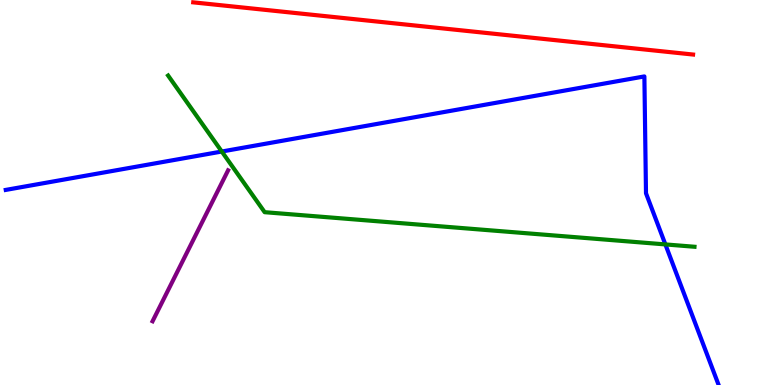[{'lines': ['blue', 'red'], 'intersections': []}, {'lines': ['green', 'red'], 'intersections': []}, {'lines': ['purple', 'red'], 'intersections': []}, {'lines': ['blue', 'green'], 'intersections': [{'x': 2.86, 'y': 6.06}, {'x': 8.59, 'y': 3.65}]}, {'lines': ['blue', 'purple'], 'intersections': []}, {'lines': ['green', 'purple'], 'intersections': []}]